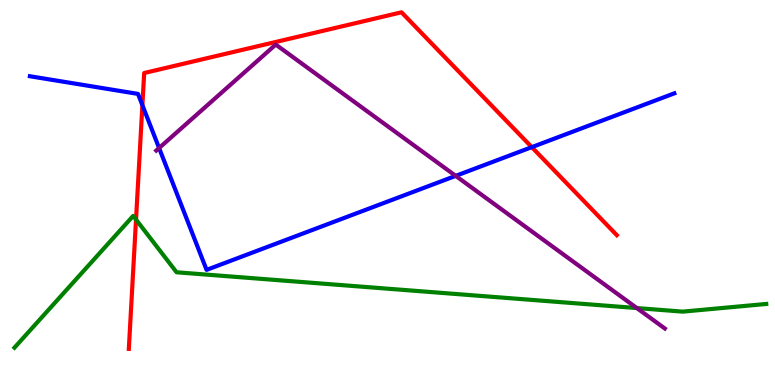[{'lines': ['blue', 'red'], 'intersections': [{'x': 1.84, 'y': 7.27}, {'x': 6.86, 'y': 6.18}]}, {'lines': ['green', 'red'], 'intersections': [{'x': 1.76, 'y': 4.3}]}, {'lines': ['purple', 'red'], 'intersections': []}, {'lines': ['blue', 'green'], 'intersections': []}, {'lines': ['blue', 'purple'], 'intersections': [{'x': 2.05, 'y': 6.16}, {'x': 5.88, 'y': 5.43}]}, {'lines': ['green', 'purple'], 'intersections': [{'x': 8.22, 'y': 2.0}]}]